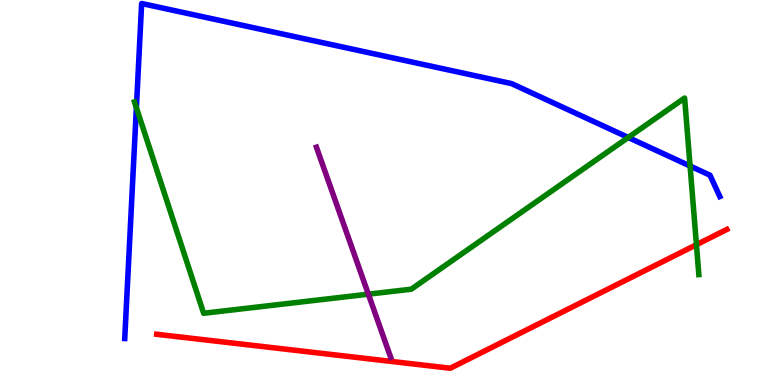[{'lines': ['blue', 'red'], 'intersections': []}, {'lines': ['green', 'red'], 'intersections': [{'x': 8.99, 'y': 3.64}]}, {'lines': ['purple', 'red'], 'intersections': []}, {'lines': ['blue', 'green'], 'intersections': [{'x': 1.76, 'y': 7.2}, {'x': 8.11, 'y': 6.43}, {'x': 8.9, 'y': 5.69}]}, {'lines': ['blue', 'purple'], 'intersections': []}, {'lines': ['green', 'purple'], 'intersections': [{'x': 4.75, 'y': 2.36}]}]